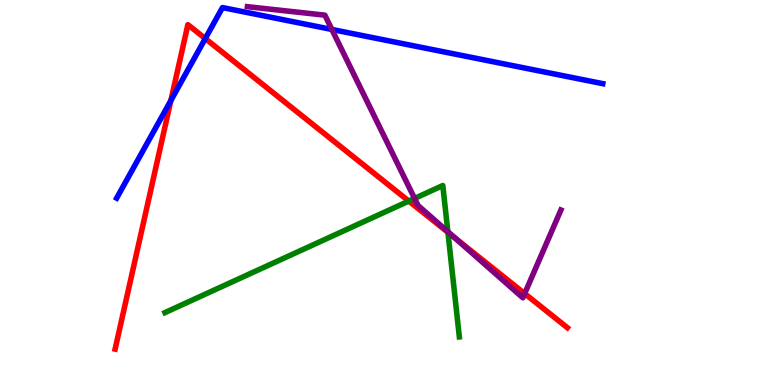[{'lines': ['blue', 'red'], 'intersections': [{'x': 2.2, 'y': 7.39}, {'x': 2.65, 'y': 9.0}]}, {'lines': ['green', 'red'], 'intersections': [{'x': 5.27, 'y': 4.78}, {'x': 5.78, 'y': 3.97}]}, {'lines': ['purple', 'red'], 'intersections': [{'x': 5.86, 'y': 3.83}, {'x': 6.77, 'y': 2.37}]}, {'lines': ['blue', 'green'], 'intersections': []}, {'lines': ['blue', 'purple'], 'intersections': [{'x': 4.28, 'y': 9.23}]}, {'lines': ['green', 'purple'], 'intersections': [{'x': 5.35, 'y': 4.85}, {'x': 5.78, 'y': 3.98}]}]